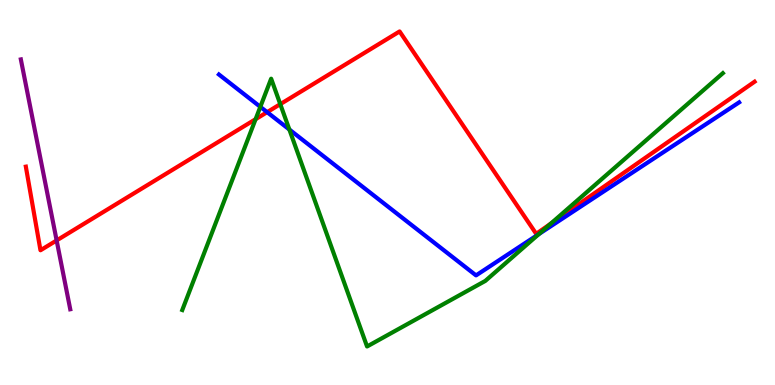[{'lines': ['blue', 'red'], 'intersections': [{'x': 3.45, 'y': 7.09}]}, {'lines': ['green', 'red'], 'intersections': [{'x': 3.3, 'y': 6.9}, {'x': 3.62, 'y': 7.29}, {'x': 7.11, 'y': 4.19}]}, {'lines': ['purple', 'red'], 'intersections': [{'x': 0.731, 'y': 3.75}]}, {'lines': ['blue', 'green'], 'intersections': [{'x': 3.36, 'y': 7.22}, {'x': 3.73, 'y': 6.64}, {'x': 6.95, 'y': 3.92}]}, {'lines': ['blue', 'purple'], 'intersections': []}, {'lines': ['green', 'purple'], 'intersections': []}]